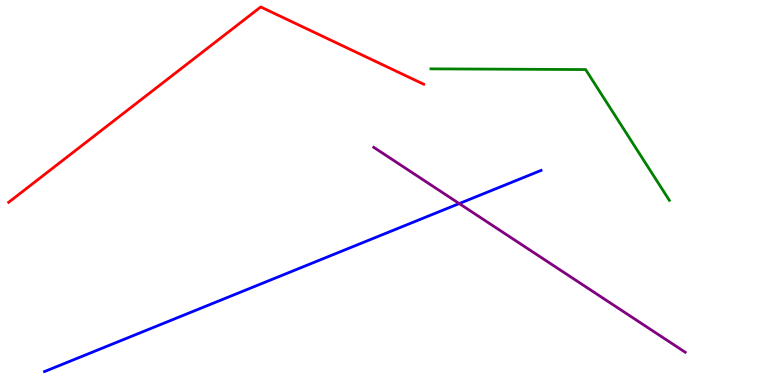[{'lines': ['blue', 'red'], 'intersections': []}, {'lines': ['green', 'red'], 'intersections': []}, {'lines': ['purple', 'red'], 'intersections': []}, {'lines': ['blue', 'green'], 'intersections': []}, {'lines': ['blue', 'purple'], 'intersections': [{'x': 5.93, 'y': 4.71}]}, {'lines': ['green', 'purple'], 'intersections': []}]